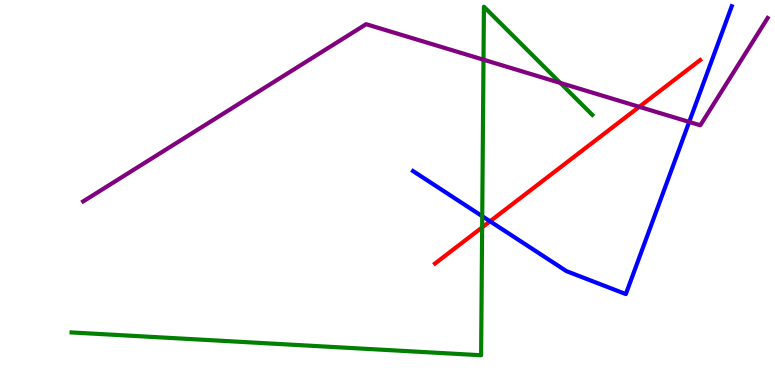[{'lines': ['blue', 'red'], 'intersections': [{'x': 6.32, 'y': 4.25}]}, {'lines': ['green', 'red'], 'intersections': [{'x': 6.22, 'y': 4.09}]}, {'lines': ['purple', 'red'], 'intersections': [{'x': 8.25, 'y': 7.23}]}, {'lines': ['blue', 'green'], 'intersections': [{'x': 6.22, 'y': 4.38}]}, {'lines': ['blue', 'purple'], 'intersections': [{'x': 8.89, 'y': 6.83}]}, {'lines': ['green', 'purple'], 'intersections': [{'x': 6.24, 'y': 8.45}, {'x': 7.23, 'y': 7.85}]}]